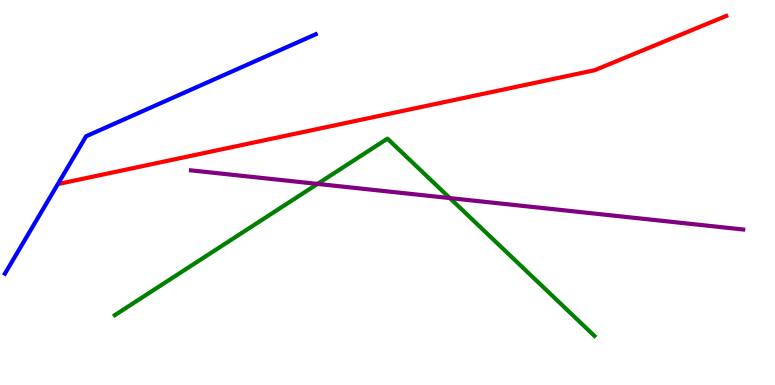[{'lines': ['blue', 'red'], 'intersections': []}, {'lines': ['green', 'red'], 'intersections': []}, {'lines': ['purple', 'red'], 'intersections': []}, {'lines': ['blue', 'green'], 'intersections': []}, {'lines': ['blue', 'purple'], 'intersections': []}, {'lines': ['green', 'purple'], 'intersections': [{'x': 4.1, 'y': 5.22}, {'x': 5.8, 'y': 4.85}]}]